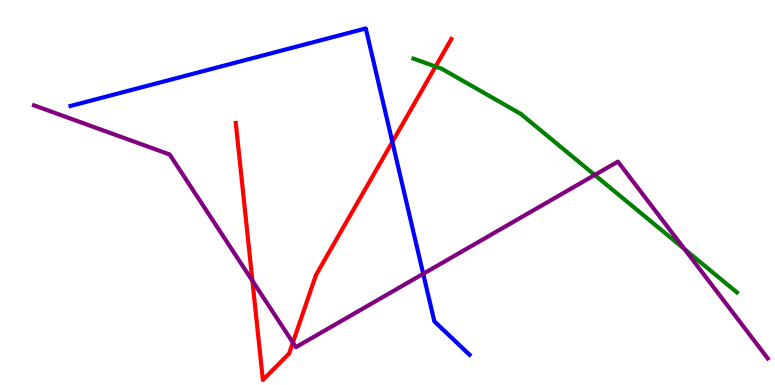[{'lines': ['blue', 'red'], 'intersections': [{'x': 5.06, 'y': 6.31}]}, {'lines': ['green', 'red'], 'intersections': [{'x': 5.62, 'y': 8.27}]}, {'lines': ['purple', 'red'], 'intersections': [{'x': 3.26, 'y': 2.71}, {'x': 3.78, 'y': 1.1}]}, {'lines': ['blue', 'green'], 'intersections': []}, {'lines': ['blue', 'purple'], 'intersections': [{'x': 5.46, 'y': 2.89}]}, {'lines': ['green', 'purple'], 'intersections': [{'x': 7.67, 'y': 5.45}, {'x': 8.83, 'y': 3.53}]}]